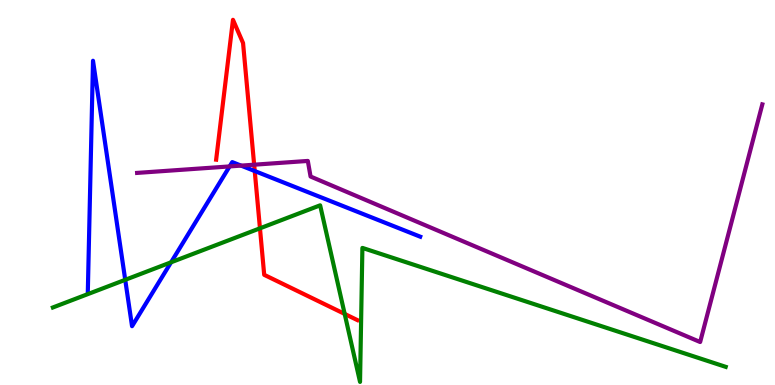[{'lines': ['blue', 'red'], 'intersections': [{'x': 3.29, 'y': 5.56}]}, {'lines': ['green', 'red'], 'intersections': [{'x': 3.35, 'y': 4.07}, {'x': 4.45, 'y': 1.85}]}, {'lines': ['purple', 'red'], 'intersections': [{'x': 3.28, 'y': 5.72}]}, {'lines': ['blue', 'green'], 'intersections': [{'x': 1.62, 'y': 2.73}, {'x': 2.21, 'y': 3.19}]}, {'lines': ['blue', 'purple'], 'intersections': [{'x': 2.96, 'y': 5.68}, {'x': 3.11, 'y': 5.7}]}, {'lines': ['green', 'purple'], 'intersections': []}]